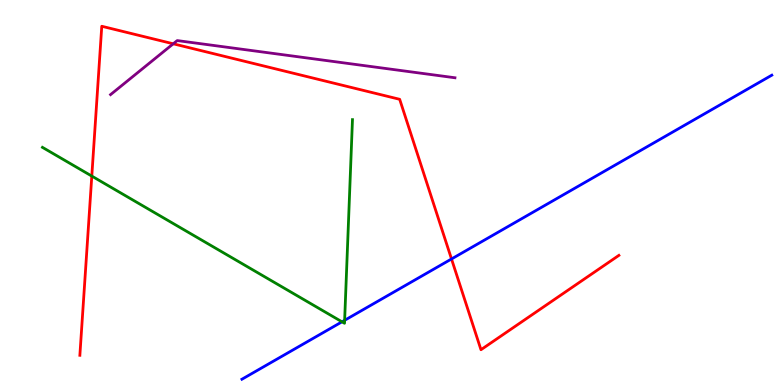[{'lines': ['blue', 'red'], 'intersections': [{'x': 5.83, 'y': 3.27}]}, {'lines': ['green', 'red'], 'intersections': [{'x': 1.18, 'y': 5.43}]}, {'lines': ['purple', 'red'], 'intersections': [{'x': 2.24, 'y': 8.86}]}, {'lines': ['blue', 'green'], 'intersections': [{'x': 4.41, 'y': 1.64}, {'x': 4.45, 'y': 1.68}]}, {'lines': ['blue', 'purple'], 'intersections': []}, {'lines': ['green', 'purple'], 'intersections': []}]